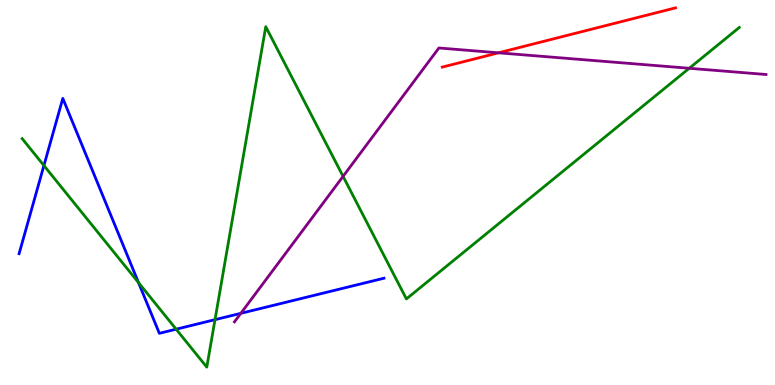[{'lines': ['blue', 'red'], 'intersections': []}, {'lines': ['green', 'red'], 'intersections': []}, {'lines': ['purple', 'red'], 'intersections': [{'x': 6.43, 'y': 8.63}]}, {'lines': ['blue', 'green'], 'intersections': [{'x': 0.567, 'y': 5.7}, {'x': 1.79, 'y': 2.66}, {'x': 2.27, 'y': 1.45}, {'x': 2.77, 'y': 1.7}]}, {'lines': ['blue', 'purple'], 'intersections': [{'x': 3.11, 'y': 1.86}]}, {'lines': ['green', 'purple'], 'intersections': [{'x': 4.43, 'y': 5.42}, {'x': 8.89, 'y': 8.23}]}]